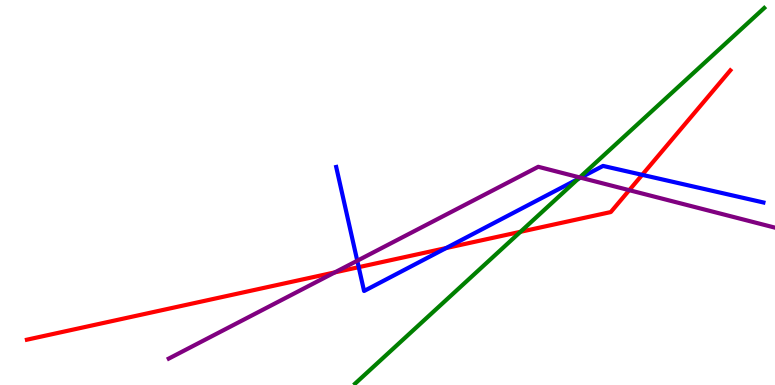[{'lines': ['blue', 'red'], 'intersections': [{'x': 4.63, 'y': 3.06}, {'x': 5.76, 'y': 3.56}, {'x': 8.29, 'y': 5.46}]}, {'lines': ['green', 'red'], 'intersections': [{'x': 6.72, 'y': 3.98}]}, {'lines': ['purple', 'red'], 'intersections': [{'x': 4.32, 'y': 2.93}, {'x': 8.12, 'y': 5.06}]}, {'lines': ['blue', 'green'], 'intersections': [{'x': 7.46, 'y': 5.35}]}, {'lines': ['blue', 'purple'], 'intersections': [{'x': 4.61, 'y': 3.23}, {'x': 7.49, 'y': 5.39}]}, {'lines': ['green', 'purple'], 'intersections': [{'x': 7.48, 'y': 5.39}]}]